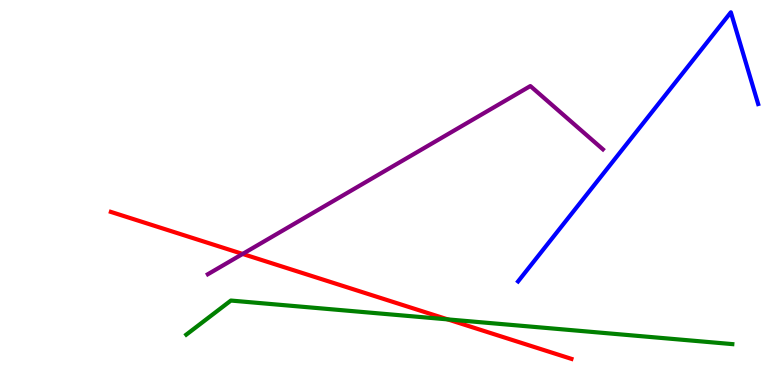[{'lines': ['blue', 'red'], 'intersections': []}, {'lines': ['green', 'red'], 'intersections': [{'x': 5.78, 'y': 1.7}]}, {'lines': ['purple', 'red'], 'intersections': [{'x': 3.13, 'y': 3.4}]}, {'lines': ['blue', 'green'], 'intersections': []}, {'lines': ['blue', 'purple'], 'intersections': []}, {'lines': ['green', 'purple'], 'intersections': []}]